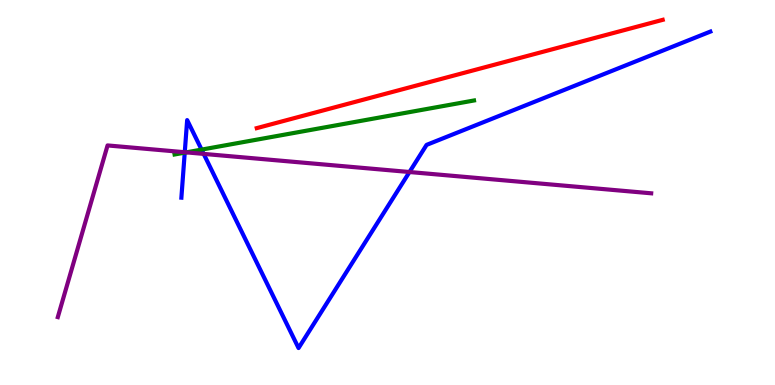[{'lines': ['blue', 'red'], 'intersections': []}, {'lines': ['green', 'red'], 'intersections': []}, {'lines': ['purple', 'red'], 'intersections': []}, {'lines': ['blue', 'green'], 'intersections': [{'x': 2.38, 'y': 6.04}, {'x': 2.6, 'y': 6.11}]}, {'lines': ['blue', 'purple'], 'intersections': [{'x': 2.38, 'y': 6.05}, {'x': 2.63, 'y': 6.0}, {'x': 5.28, 'y': 5.53}]}, {'lines': ['green', 'purple'], 'intersections': [{'x': 2.4, 'y': 6.04}]}]